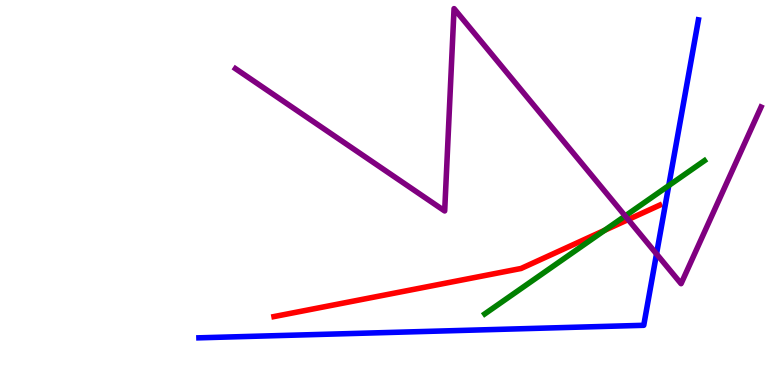[{'lines': ['blue', 'red'], 'intersections': []}, {'lines': ['green', 'red'], 'intersections': [{'x': 7.8, 'y': 4.02}]}, {'lines': ['purple', 'red'], 'intersections': [{'x': 8.11, 'y': 4.3}]}, {'lines': ['blue', 'green'], 'intersections': [{'x': 8.63, 'y': 5.18}]}, {'lines': ['blue', 'purple'], 'intersections': [{'x': 8.47, 'y': 3.4}]}, {'lines': ['green', 'purple'], 'intersections': [{'x': 8.07, 'y': 4.39}]}]